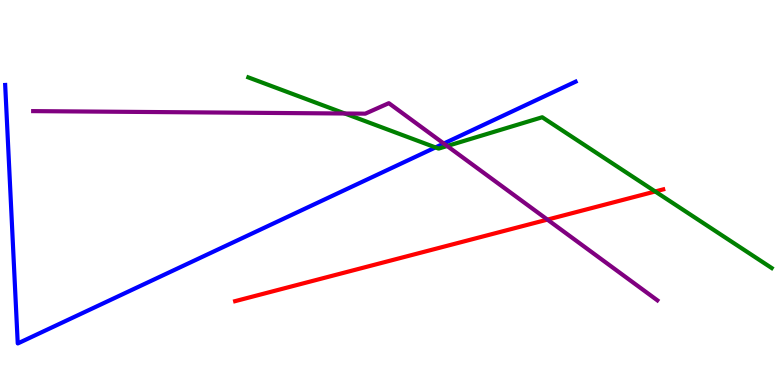[{'lines': ['blue', 'red'], 'intersections': []}, {'lines': ['green', 'red'], 'intersections': [{'x': 8.45, 'y': 5.03}]}, {'lines': ['purple', 'red'], 'intersections': [{'x': 7.06, 'y': 4.3}]}, {'lines': ['blue', 'green'], 'intersections': [{'x': 5.62, 'y': 6.17}]}, {'lines': ['blue', 'purple'], 'intersections': [{'x': 5.73, 'y': 6.27}]}, {'lines': ['green', 'purple'], 'intersections': [{'x': 4.45, 'y': 7.05}, {'x': 5.77, 'y': 6.21}]}]